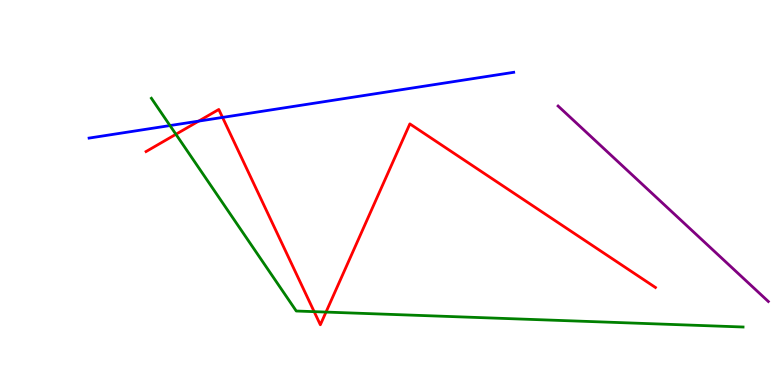[{'lines': ['blue', 'red'], 'intersections': [{'x': 2.56, 'y': 6.85}, {'x': 2.87, 'y': 6.95}]}, {'lines': ['green', 'red'], 'intersections': [{'x': 2.27, 'y': 6.51}, {'x': 4.05, 'y': 1.91}, {'x': 4.21, 'y': 1.89}]}, {'lines': ['purple', 'red'], 'intersections': []}, {'lines': ['blue', 'green'], 'intersections': [{'x': 2.19, 'y': 6.74}]}, {'lines': ['blue', 'purple'], 'intersections': []}, {'lines': ['green', 'purple'], 'intersections': []}]